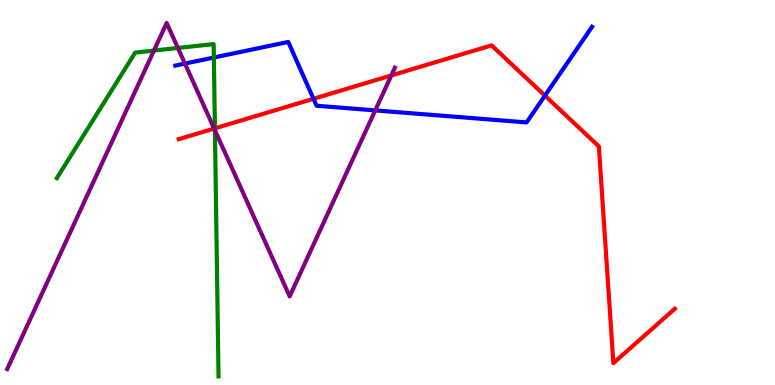[{'lines': ['blue', 'red'], 'intersections': [{'x': 4.04, 'y': 7.43}, {'x': 7.03, 'y': 7.52}]}, {'lines': ['green', 'red'], 'intersections': [{'x': 2.77, 'y': 6.67}]}, {'lines': ['purple', 'red'], 'intersections': [{'x': 2.76, 'y': 6.66}, {'x': 5.05, 'y': 8.04}]}, {'lines': ['blue', 'green'], 'intersections': [{'x': 2.76, 'y': 8.51}]}, {'lines': ['blue', 'purple'], 'intersections': [{'x': 2.39, 'y': 8.35}, {'x': 4.84, 'y': 7.13}]}, {'lines': ['green', 'purple'], 'intersections': [{'x': 1.99, 'y': 8.69}, {'x': 2.3, 'y': 8.75}, {'x': 2.77, 'y': 6.62}]}]